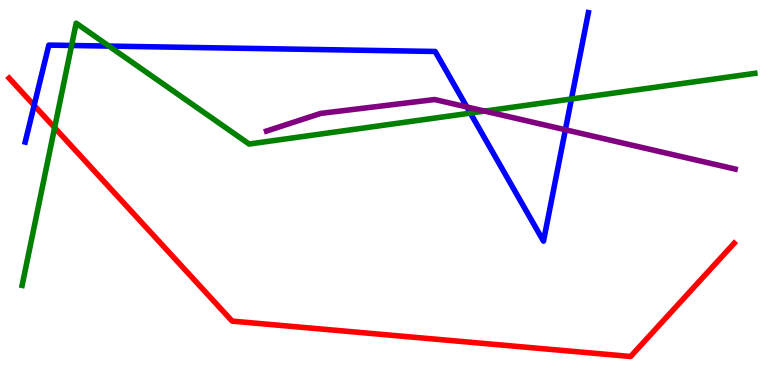[{'lines': ['blue', 'red'], 'intersections': [{'x': 0.44, 'y': 7.26}]}, {'lines': ['green', 'red'], 'intersections': [{'x': 0.705, 'y': 6.68}]}, {'lines': ['purple', 'red'], 'intersections': []}, {'lines': ['blue', 'green'], 'intersections': [{'x': 0.924, 'y': 8.82}, {'x': 1.41, 'y': 8.8}, {'x': 6.07, 'y': 7.06}, {'x': 7.37, 'y': 7.43}]}, {'lines': ['blue', 'purple'], 'intersections': [{'x': 6.02, 'y': 7.22}, {'x': 7.3, 'y': 6.63}]}, {'lines': ['green', 'purple'], 'intersections': [{'x': 6.25, 'y': 7.11}]}]